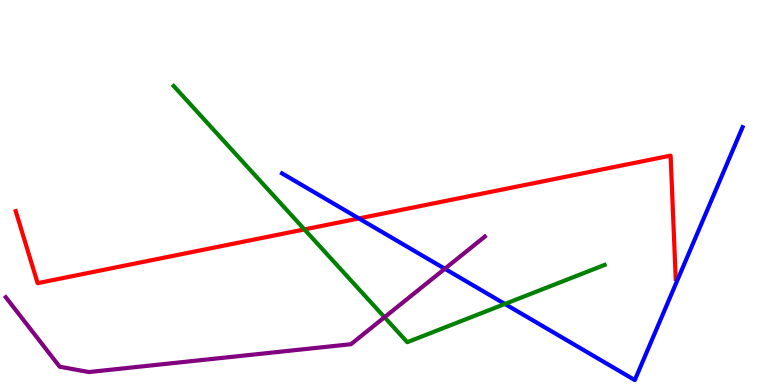[{'lines': ['blue', 'red'], 'intersections': [{'x': 4.63, 'y': 4.33}]}, {'lines': ['green', 'red'], 'intersections': [{'x': 3.93, 'y': 4.04}]}, {'lines': ['purple', 'red'], 'intersections': []}, {'lines': ['blue', 'green'], 'intersections': [{'x': 6.51, 'y': 2.1}]}, {'lines': ['blue', 'purple'], 'intersections': [{'x': 5.74, 'y': 3.02}]}, {'lines': ['green', 'purple'], 'intersections': [{'x': 4.96, 'y': 1.76}]}]